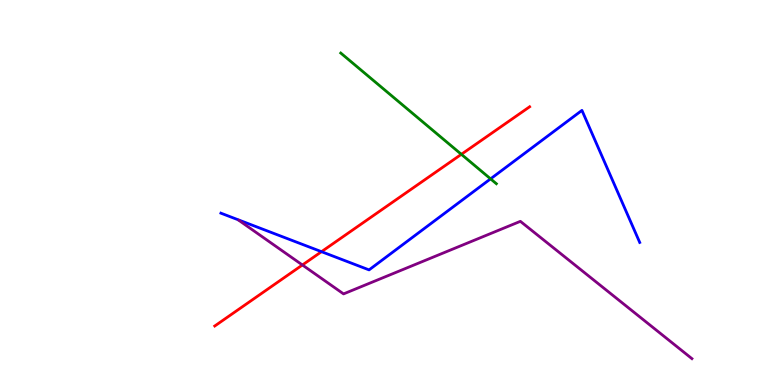[{'lines': ['blue', 'red'], 'intersections': [{'x': 4.15, 'y': 3.46}]}, {'lines': ['green', 'red'], 'intersections': [{'x': 5.95, 'y': 5.99}]}, {'lines': ['purple', 'red'], 'intersections': [{'x': 3.9, 'y': 3.12}]}, {'lines': ['blue', 'green'], 'intersections': [{'x': 6.33, 'y': 5.35}]}, {'lines': ['blue', 'purple'], 'intersections': []}, {'lines': ['green', 'purple'], 'intersections': []}]